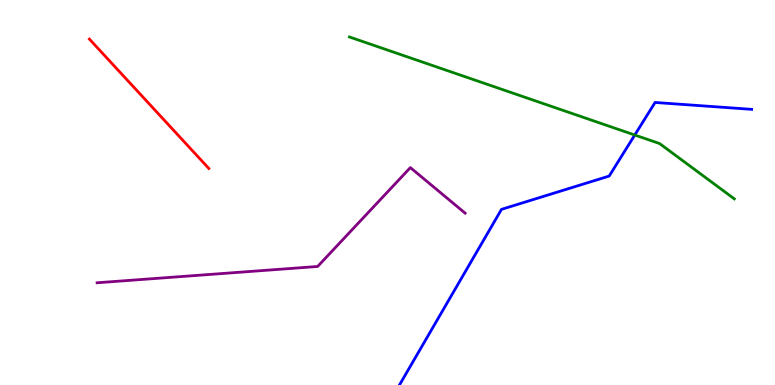[{'lines': ['blue', 'red'], 'intersections': []}, {'lines': ['green', 'red'], 'intersections': []}, {'lines': ['purple', 'red'], 'intersections': []}, {'lines': ['blue', 'green'], 'intersections': [{'x': 8.19, 'y': 6.49}]}, {'lines': ['blue', 'purple'], 'intersections': []}, {'lines': ['green', 'purple'], 'intersections': []}]